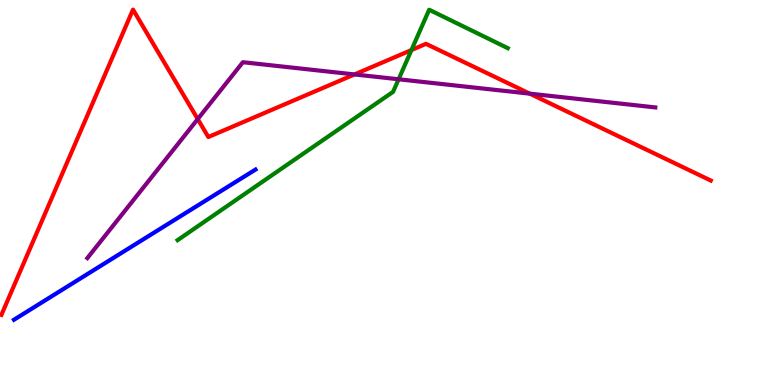[{'lines': ['blue', 'red'], 'intersections': []}, {'lines': ['green', 'red'], 'intersections': [{'x': 5.31, 'y': 8.7}]}, {'lines': ['purple', 'red'], 'intersections': [{'x': 2.55, 'y': 6.91}, {'x': 4.57, 'y': 8.07}, {'x': 6.84, 'y': 7.57}]}, {'lines': ['blue', 'green'], 'intersections': []}, {'lines': ['blue', 'purple'], 'intersections': []}, {'lines': ['green', 'purple'], 'intersections': [{'x': 5.14, 'y': 7.94}]}]